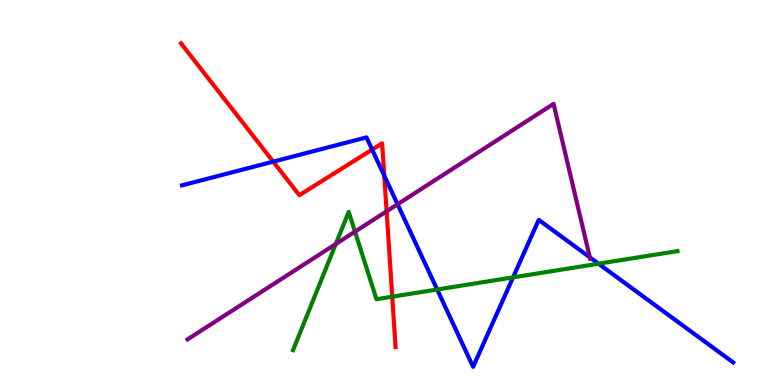[{'lines': ['blue', 'red'], 'intersections': [{'x': 3.53, 'y': 5.8}, {'x': 4.8, 'y': 6.11}, {'x': 4.96, 'y': 5.44}]}, {'lines': ['green', 'red'], 'intersections': [{'x': 5.06, 'y': 2.29}]}, {'lines': ['purple', 'red'], 'intersections': [{'x': 4.99, 'y': 4.51}]}, {'lines': ['blue', 'green'], 'intersections': [{'x': 5.64, 'y': 2.48}, {'x': 6.62, 'y': 2.8}, {'x': 7.72, 'y': 3.15}]}, {'lines': ['blue', 'purple'], 'intersections': [{'x': 5.13, 'y': 4.69}, {'x': 7.61, 'y': 3.32}]}, {'lines': ['green', 'purple'], 'intersections': [{'x': 4.33, 'y': 3.66}, {'x': 4.58, 'y': 3.98}]}]